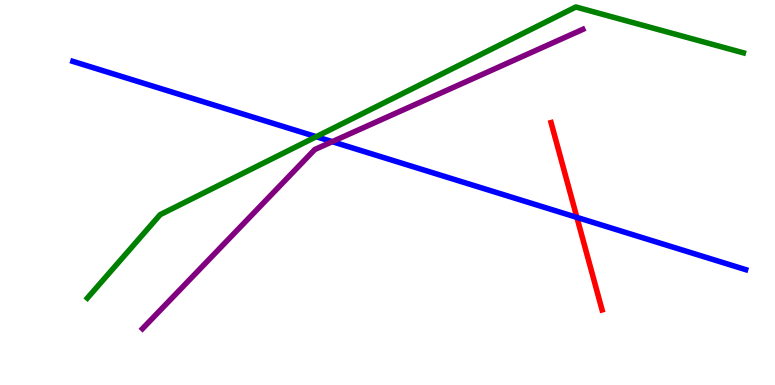[{'lines': ['blue', 'red'], 'intersections': [{'x': 7.44, 'y': 4.35}]}, {'lines': ['green', 'red'], 'intersections': []}, {'lines': ['purple', 'red'], 'intersections': []}, {'lines': ['blue', 'green'], 'intersections': [{'x': 4.08, 'y': 6.45}]}, {'lines': ['blue', 'purple'], 'intersections': [{'x': 4.29, 'y': 6.32}]}, {'lines': ['green', 'purple'], 'intersections': []}]